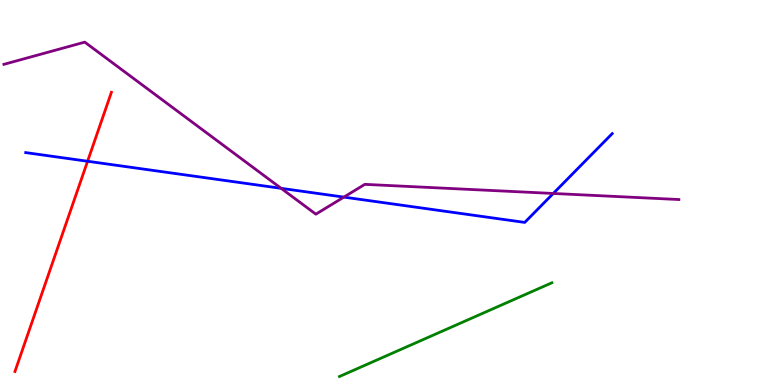[{'lines': ['blue', 'red'], 'intersections': [{'x': 1.13, 'y': 5.81}]}, {'lines': ['green', 'red'], 'intersections': []}, {'lines': ['purple', 'red'], 'intersections': []}, {'lines': ['blue', 'green'], 'intersections': []}, {'lines': ['blue', 'purple'], 'intersections': [{'x': 3.63, 'y': 5.11}, {'x': 4.44, 'y': 4.88}, {'x': 7.14, 'y': 4.98}]}, {'lines': ['green', 'purple'], 'intersections': []}]